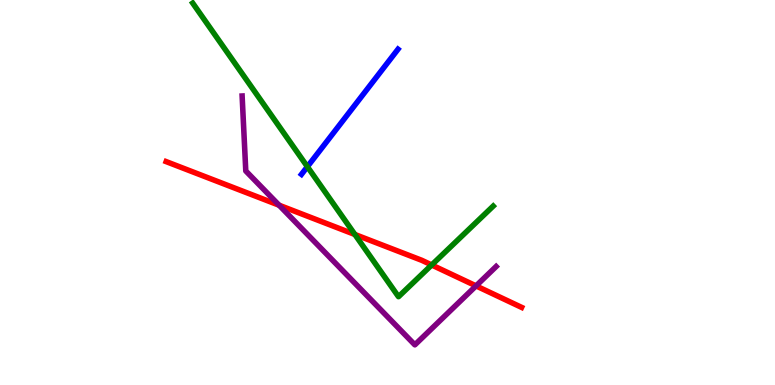[{'lines': ['blue', 'red'], 'intersections': []}, {'lines': ['green', 'red'], 'intersections': [{'x': 4.58, 'y': 3.91}, {'x': 5.57, 'y': 3.12}]}, {'lines': ['purple', 'red'], 'intersections': [{'x': 3.6, 'y': 4.67}, {'x': 6.14, 'y': 2.57}]}, {'lines': ['blue', 'green'], 'intersections': [{'x': 3.97, 'y': 5.67}]}, {'lines': ['blue', 'purple'], 'intersections': []}, {'lines': ['green', 'purple'], 'intersections': []}]